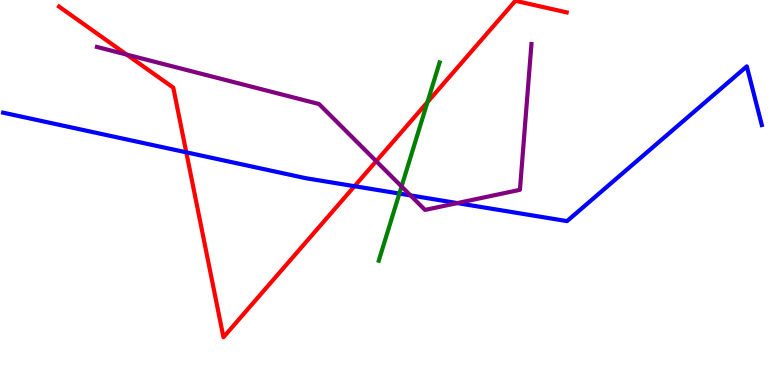[{'lines': ['blue', 'red'], 'intersections': [{'x': 2.4, 'y': 6.04}, {'x': 4.57, 'y': 5.16}]}, {'lines': ['green', 'red'], 'intersections': [{'x': 5.52, 'y': 7.35}]}, {'lines': ['purple', 'red'], 'intersections': [{'x': 1.63, 'y': 8.58}, {'x': 4.85, 'y': 5.81}]}, {'lines': ['blue', 'green'], 'intersections': [{'x': 5.15, 'y': 4.97}]}, {'lines': ['blue', 'purple'], 'intersections': [{'x': 5.3, 'y': 4.92}, {'x': 5.9, 'y': 4.72}]}, {'lines': ['green', 'purple'], 'intersections': [{'x': 5.18, 'y': 5.16}]}]